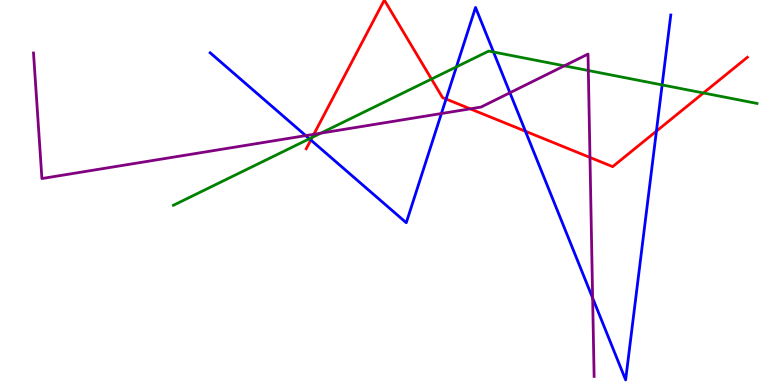[{'lines': ['blue', 'red'], 'intersections': [{'x': 4.01, 'y': 6.36}, {'x': 5.76, 'y': 7.43}, {'x': 6.78, 'y': 6.59}, {'x': 8.47, 'y': 6.59}]}, {'lines': ['green', 'red'], 'intersections': [{'x': 4.03, 'y': 6.43}, {'x': 5.57, 'y': 7.95}, {'x': 9.08, 'y': 7.59}]}, {'lines': ['purple', 'red'], 'intersections': [{'x': 4.05, 'y': 6.51}, {'x': 6.07, 'y': 7.17}, {'x': 7.61, 'y': 5.91}]}, {'lines': ['blue', 'green'], 'intersections': [{'x': 3.99, 'y': 6.4}, {'x': 5.89, 'y': 8.26}, {'x': 6.37, 'y': 8.65}, {'x': 8.54, 'y': 7.79}]}, {'lines': ['blue', 'purple'], 'intersections': [{'x': 3.94, 'y': 6.48}, {'x': 5.7, 'y': 7.05}, {'x': 6.58, 'y': 7.59}, {'x': 7.65, 'y': 2.26}]}, {'lines': ['green', 'purple'], 'intersections': [{'x': 4.14, 'y': 6.54}, {'x': 7.28, 'y': 8.29}, {'x': 7.59, 'y': 8.17}]}]